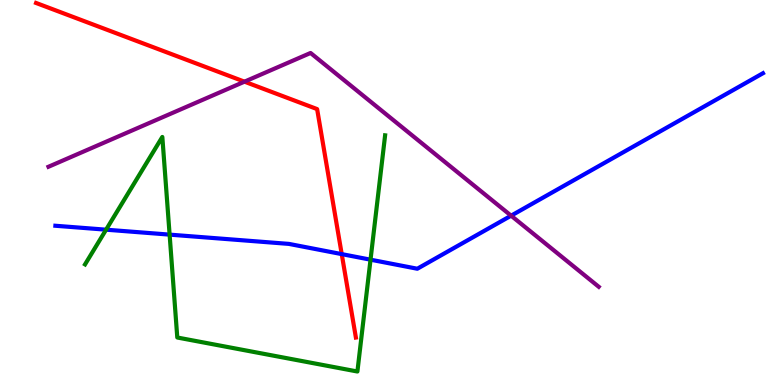[{'lines': ['blue', 'red'], 'intersections': [{'x': 4.41, 'y': 3.4}]}, {'lines': ['green', 'red'], 'intersections': []}, {'lines': ['purple', 'red'], 'intersections': [{'x': 3.15, 'y': 7.88}]}, {'lines': ['blue', 'green'], 'intersections': [{'x': 1.37, 'y': 4.03}, {'x': 2.19, 'y': 3.91}, {'x': 4.78, 'y': 3.25}]}, {'lines': ['blue', 'purple'], 'intersections': [{'x': 6.59, 'y': 4.4}]}, {'lines': ['green', 'purple'], 'intersections': []}]